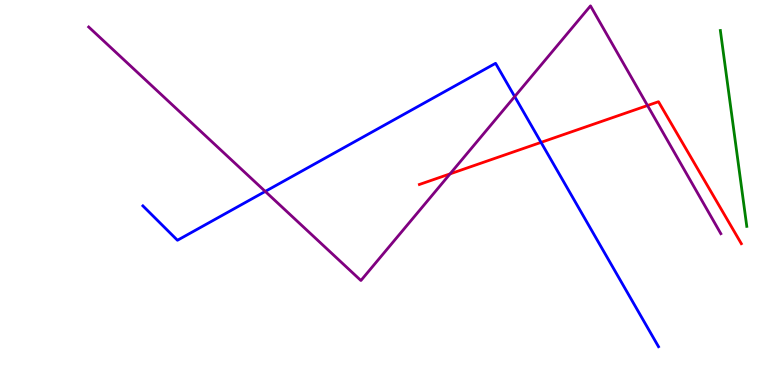[{'lines': ['blue', 'red'], 'intersections': [{'x': 6.98, 'y': 6.3}]}, {'lines': ['green', 'red'], 'intersections': []}, {'lines': ['purple', 'red'], 'intersections': [{'x': 5.81, 'y': 5.48}, {'x': 8.35, 'y': 7.26}]}, {'lines': ['blue', 'green'], 'intersections': []}, {'lines': ['blue', 'purple'], 'intersections': [{'x': 3.42, 'y': 5.03}, {'x': 6.64, 'y': 7.49}]}, {'lines': ['green', 'purple'], 'intersections': []}]